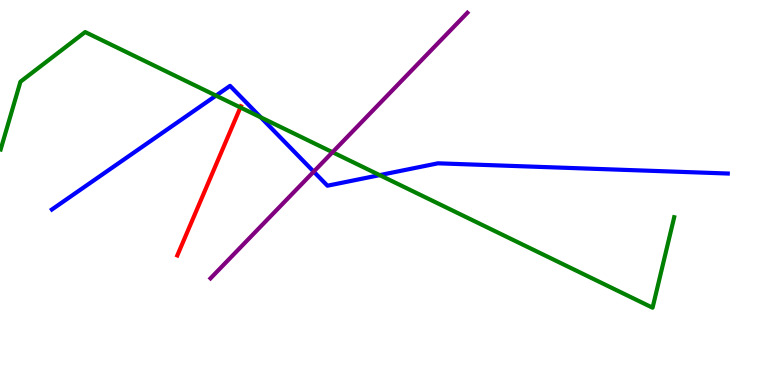[{'lines': ['blue', 'red'], 'intersections': []}, {'lines': ['green', 'red'], 'intersections': [{'x': 3.1, 'y': 7.21}]}, {'lines': ['purple', 'red'], 'intersections': []}, {'lines': ['blue', 'green'], 'intersections': [{'x': 2.79, 'y': 7.52}, {'x': 3.36, 'y': 6.95}, {'x': 4.9, 'y': 5.45}]}, {'lines': ['blue', 'purple'], 'intersections': [{'x': 4.05, 'y': 5.54}]}, {'lines': ['green', 'purple'], 'intersections': [{'x': 4.29, 'y': 6.05}]}]